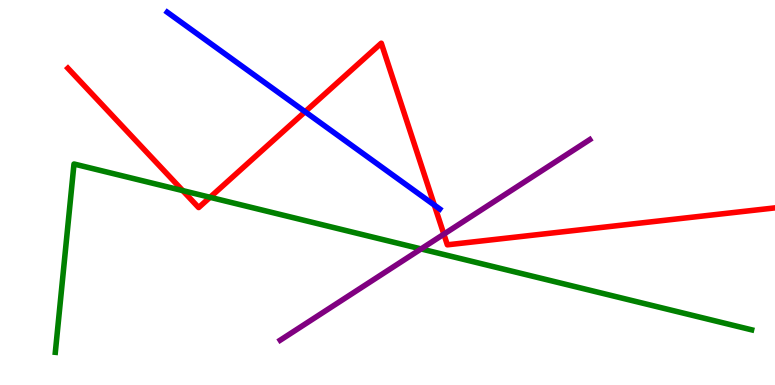[{'lines': ['blue', 'red'], 'intersections': [{'x': 3.94, 'y': 7.1}, {'x': 5.6, 'y': 4.67}]}, {'lines': ['green', 'red'], 'intersections': [{'x': 2.36, 'y': 5.05}, {'x': 2.71, 'y': 4.88}]}, {'lines': ['purple', 'red'], 'intersections': [{'x': 5.73, 'y': 3.92}]}, {'lines': ['blue', 'green'], 'intersections': []}, {'lines': ['blue', 'purple'], 'intersections': []}, {'lines': ['green', 'purple'], 'intersections': [{'x': 5.43, 'y': 3.53}]}]